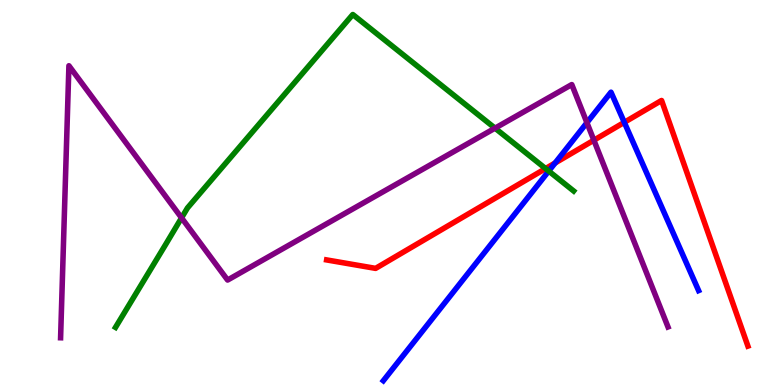[{'lines': ['blue', 'red'], 'intersections': [{'x': 7.16, 'y': 5.77}, {'x': 8.06, 'y': 6.82}]}, {'lines': ['green', 'red'], 'intersections': [{'x': 7.04, 'y': 5.62}]}, {'lines': ['purple', 'red'], 'intersections': [{'x': 7.66, 'y': 6.36}]}, {'lines': ['blue', 'green'], 'intersections': [{'x': 7.08, 'y': 5.56}]}, {'lines': ['blue', 'purple'], 'intersections': [{'x': 7.57, 'y': 6.81}]}, {'lines': ['green', 'purple'], 'intersections': [{'x': 2.34, 'y': 4.34}, {'x': 6.39, 'y': 6.67}]}]